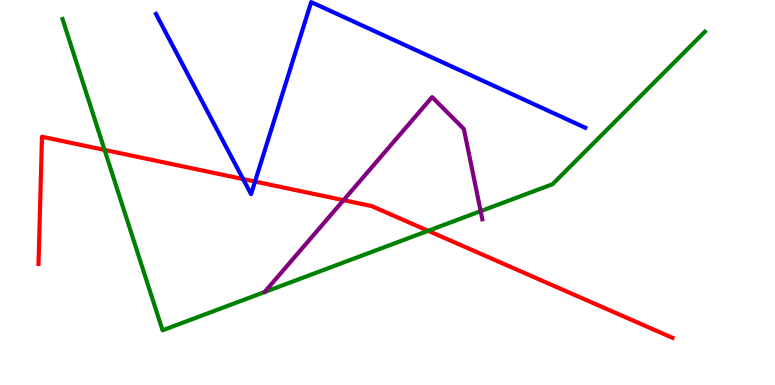[{'lines': ['blue', 'red'], 'intersections': [{'x': 3.14, 'y': 5.35}, {'x': 3.29, 'y': 5.28}]}, {'lines': ['green', 'red'], 'intersections': [{'x': 1.35, 'y': 6.11}, {'x': 5.52, 'y': 4.01}]}, {'lines': ['purple', 'red'], 'intersections': [{'x': 4.43, 'y': 4.8}]}, {'lines': ['blue', 'green'], 'intersections': []}, {'lines': ['blue', 'purple'], 'intersections': []}, {'lines': ['green', 'purple'], 'intersections': [{'x': 6.2, 'y': 4.52}]}]